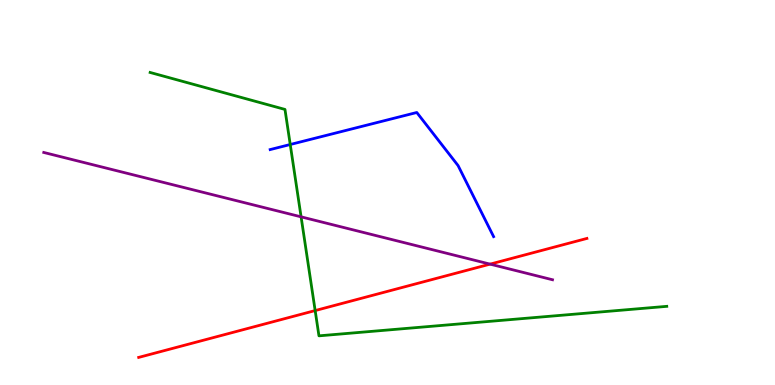[{'lines': ['blue', 'red'], 'intersections': []}, {'lines': ['green', 'red'], 'intersections': [{'x': 4.07, 'y': 1.93}]}, {'lines': ['purple', 'red'], 'intersections': [{'x': 6.32, 'y': 3.14}]}, {'lines': ['blue', 'green'], 'intersections': [{'x': 3.74, 'y': 6.25}]}, {'lines': ['blue', 'purple'], 'intersections': []}, {'lines': ['green', 'purple'], 'intersections': [{'x': 3.89, 'y': 4.37}]}]